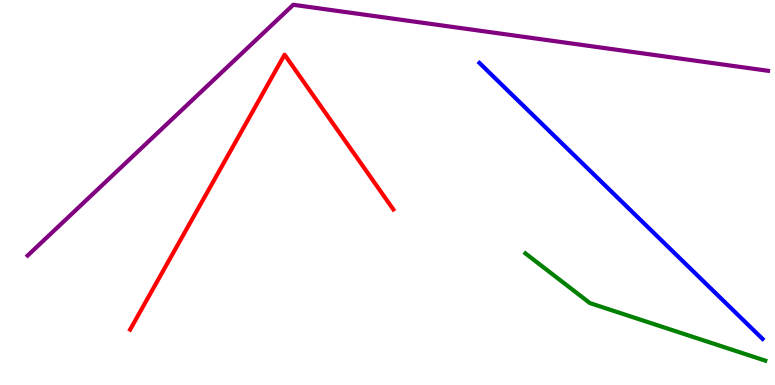[{'lines': ['blue', 'red'], 'intersections': []}, {'lines': ['green', 'red'], 'intersections': []}, {'lines': ['purple', 'red'], 'intersections': []}, {'lines': ['blue', 'green'], 'intersections': []}, {'lines': ['blue', 'purple'], 'intersections': []}, {'lines': ['green', 'purple'], 'intersections': []}]